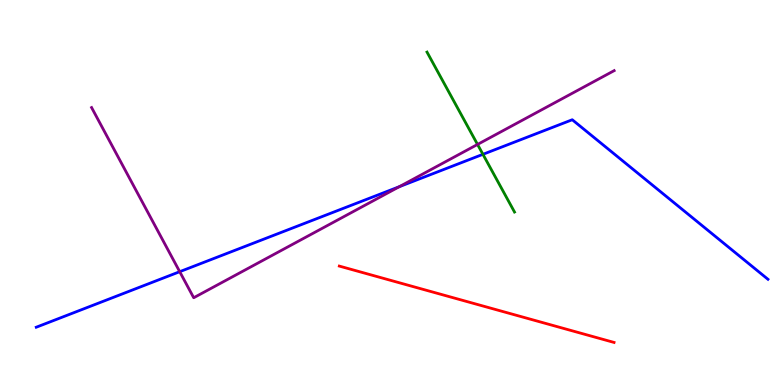[{'lines': ['blue', 'red'], 'intersections': []}, {'lines': ['green', 'red'], 'intersections': []}, {'lines': ['purple', 'red'], 'intersections': []}, {'lines': ['blue', 'green'], 'intersections': [{'x': 6.23, 'y': 5.99}]}, {'lines': ['blue', 'purple'], 'intersections': [{'x': 2.32, 'y': 2.94}, {'x': 5.15, 'y': 5.15}]}, {'lines': ['green', 'purple'], 'intersections': [{'x': 6.16, 'y': 6.25}]}]